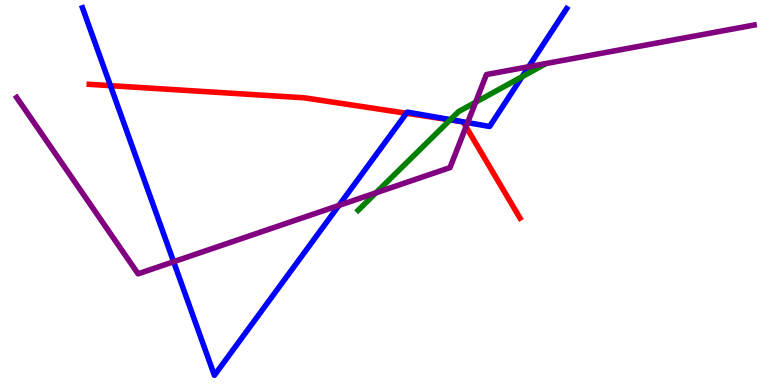[{'lines': ['blue', 'red'], 'intersections': [{'x': 1.42, 'y': 7.77}, {'x': 5.24, 'y': 7.06}]}, {'lines': ['green', 'red'], 'intersections': [{'x': 5.81, 'y': 6.89}]}, {'lines': ['purple', 'red'], 'intersections': [{'x': 6.01, 'y': 6.71}]}, {'lines': ['blue', 'green'], 'intersections': [{'x': 5.81, 'y': 6.89}, {'x': 6.74, 'y': 8.01}]}, {'lines': ['blue', 'purple'], 'intersections': [{'x': 2.24, 'y': 3.2}, {'x': 4.37, 'y': 4.66}, {'x': 6.03, 'y': 6.81}, {'x': 6.82, 'y': 8.27}]}, {'lines': ['green', 'purple'], 'intersections': [{'x': 4.85, 'y': 4.99}, {'x': 6.14, 'y': 7.34}]}]